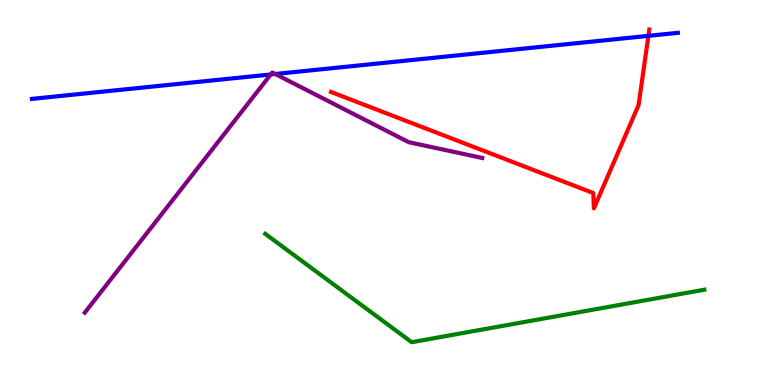[{'lines': ['blue', 'red'], 'intersections': [{'x': 8.37, 'y': 9.07}]}, {'lines': ['green', 'red'], 'intersections': []}, {'lines': ['purple', 'red'], 'intersections': []}, {'lines': ['blue', 'green'], 'intersections': []}, {'lines': ['blue', 'purple'], 'intersections': [{'x': 3.49, 'y': 8.07}, {'x': 3.55, 'y': 8.08}]}, {'lines': ['green', 'purple'], 'intersections': []}]